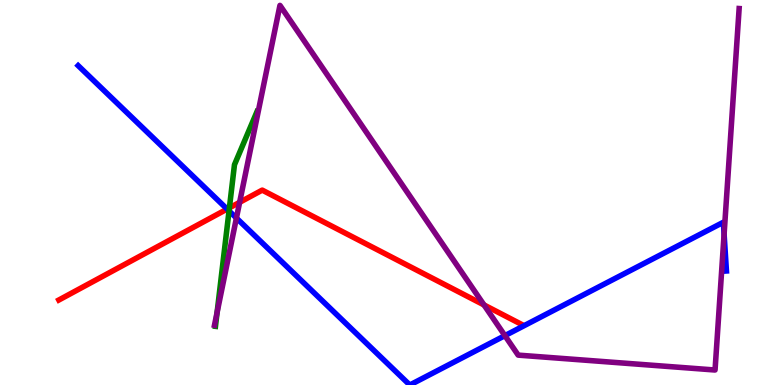[{'lines': ['blue', 'red'], 'intersections': [{'x': 2.93, 'y': 4.57}]}, {'lines': ['green', 'red'], 'intersections': [{'x': 2.96, 'y': 4.6}]}, {'lines': ['purple', 'red'], 'intersections': [{'x': 3.09, 'y': 4.74}, {'x': 6.25, 'y': 2.08}]}, {'lines': ['blue', 'green'], 'intersections': [{'x': 2.96, 'y': 4.52}]}, {'lines': ['blue', 'purple'], 'intersections': [{'x': 3.05, 'y': 4.34}, {'x': 6.51, 'y': 1.28}, {'x': 9.34, 'y': 3.92}]}, {'lines': ['green', 'purple'], 'intersections': [{'x': 2.8, 'y': 1.89}]}]